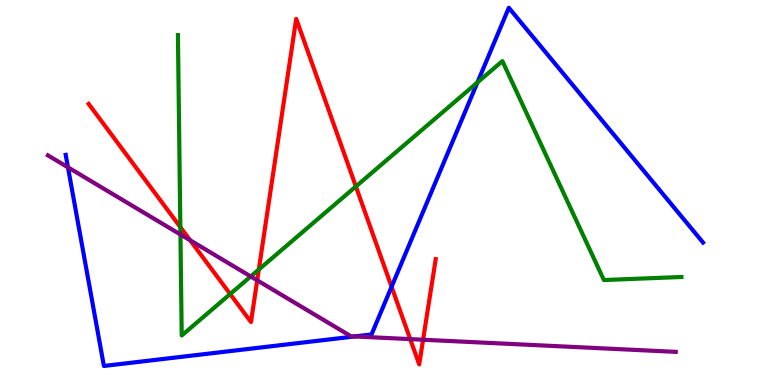[{'lines': ['blue', 'red'], 'intersections': [{'x': 5.05, 'y': 2.55}]}, {'lines': ['green', 'red'], 'intersections': [{'x': 2.33, 'y': 4.1}, {'x': 2.97, 'y': 2.36}, {'x': 3.34, 'y': 3.0}, {'x': 4.59, 'y': 5.16}]}, {'lines': ['purple', 'red'], 'intersections': [{'x': 2.45, 'y': 3.76}, {'x': 3.32, 'y': 2.72}, {'x': 5.29, 'y': 1.19}, {'x': 5.46, 'y': 1.18}]}, {'lines': ['blue', 'green'], 'intersections': [{'x': 6.16, 'y': 7.86}]}, {'lines': ['blue', 'purple'], 'intersections': [{'x': 0.877, 'y': 5.65}, {'x': 4.58, 'y': 1.26}]}, {'lines': ['green', 'purple'], 'intersections': [{'x': 2.33, 'y': 3.91}, {'x': 3.24, 'y': 2.82}]}]